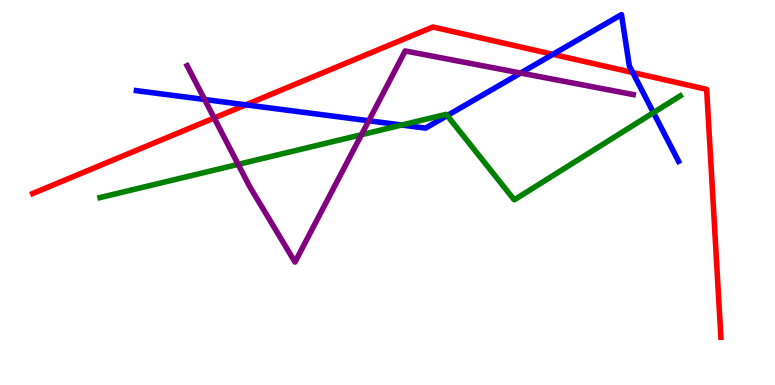[{'lines': ['blue', 'red'], 'intersections': [{'x': 3.17, 'y': 7.28}, {'x': 7.13, 'y': 8.59}, {'x': 8.16, 'y': 8.12}]}, {'lines': ['green', 'red'], 'intersections': []}, {'lines': ['purple', 'red'], 'intersections': [{'x': 2.76, 'y': 6.94}]}, {'lines': ['blue', 'green'], 'intersections': [{'x': 5.18, 'y': 6.75}, {'x': 5.77, 'y': 7.0}, {'x': 8.43, 'y': 7.07}]}, {'lines': ['blue', 'purple'], 'intersections': [{'x': 2.64, 'y': 7.42}, {'x': 4.76, 'y': 6.86}, {'x': 6.72, 'y': 8.1}]}, {'lines': ['green', 'purple'], 'intersections': [{'x': 3.07, 'y': 5.73}, {'x': 4.66, 'y': 6.5}]}]